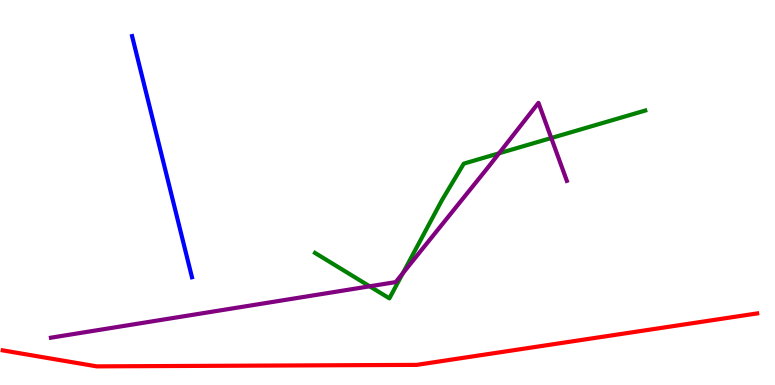[{'lines': ['blue', 'red'], 'intersections': []}, {'lines': ['green', 'red'], 'intersections': []}, {'lines': ['purple', 'red'], 'intersections': []}, {'lines': ['blue', 'green'], 'intersections': []}, {'lines': ['blue', 'purple'], 'intersections': []}, {'lines': ['green', 'purple'], 'intersections': [{'x': 4.77, 'y': 2.56}, {'x': 5.2, 'y': 2.9}, {'x': 6.44, 'y': 6.02}, {'x': 7.11, 'y': 6.41}]}]